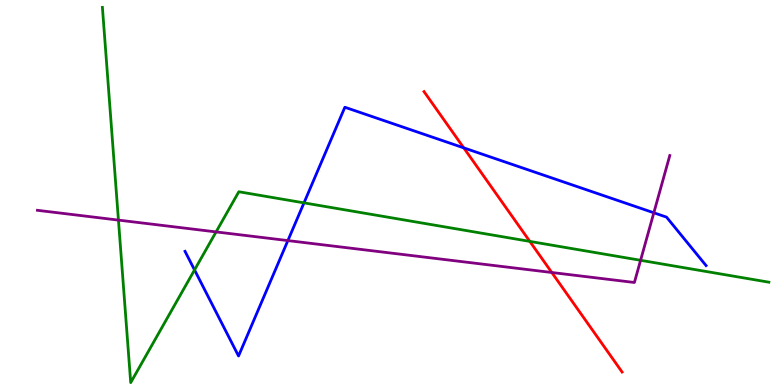[{'lines': ['blue', 'red'], 'intersections': [{'x': 5.98, 'y': 6.16}]}, {'lines': ['green', 'red'], 'intersections': [{'x': 6.84, 'y': 3.73}]}, {'lines': ['purple', 'red'], 'intersections': [{'x': 7.12, 'y': 2.92}]}, {'lines': ['blue', 'green'], 'intersections': [{'x': 2.51, 'y': 2.99}, {'x': 3.92, 'y': 4.73}]}, {'lines': ['blue', 'purple'], 'intersections': [{'x': 3.71, 'y': 3.75}, {'x': 8.44, 'y': 4.47}]}, {'lines': ['green', 'purple'], 'intersections': [{'x': 1.53, 'y': 4.28}, {'x': 2.79, 'y': 3.98}, {'x': 8.27, 'y': 3.24}]}]